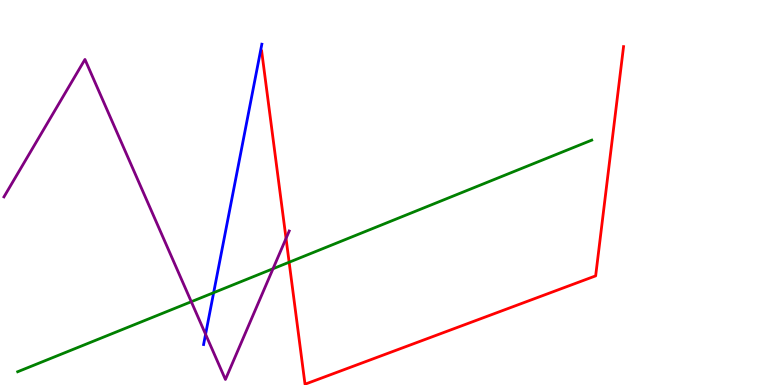[{'lines': ['blue', 'red'], 'intersections': []}, {'lines': ['green', 'red'], 'intersections': [{'x': 3.73, 'y': 3.19}]}, {'lines': ['purple', 'red'], 'intersections': [{'x': 3.69, 'y': 3.81}]}, {'lines': ['blue', 'green'], 'intersections': [{'x': 2.76, 'y': 2.4}]}, {'lines': ['blue', 'purple'], 'intersections': [{'x': 2.65, 'y': 1.32}]}, {'lines': ['green', 'purple'], 'intersections': [{'x': 2.47, 'y': 2.16}, {'x': 3.52, 'y': 3.02}]}]